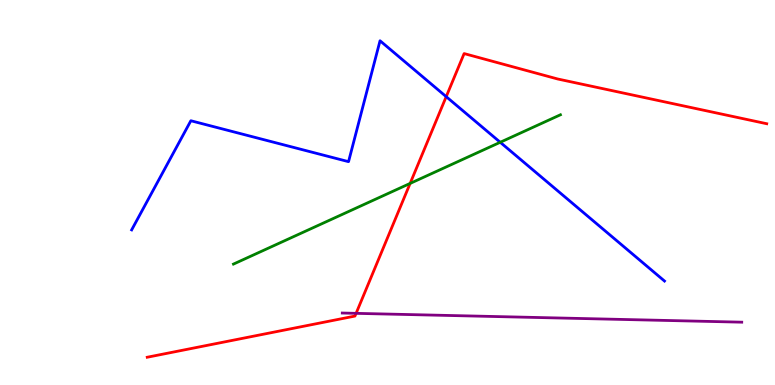[{'lines': ['blue', 'red'], 'intersections': [{'x': 5.76, 'y': 7.49}]}, {'lines': ['green', 'red'], 'intersections': [{'x': 5.29, 'y': 5.24}]}, {'lines': ['purple', 'red'], 'intersections': [{'x': 4.59, 'y': 1.86}]}, {'lines': ['blue', 'green'], 'intersections': [{'x': 6.45, 'y': 6.3}]}, {'lines': ['blue', 'purple'], 'intersections': []}, {'lines': ['green', 'purple'], 'intersections': []}]